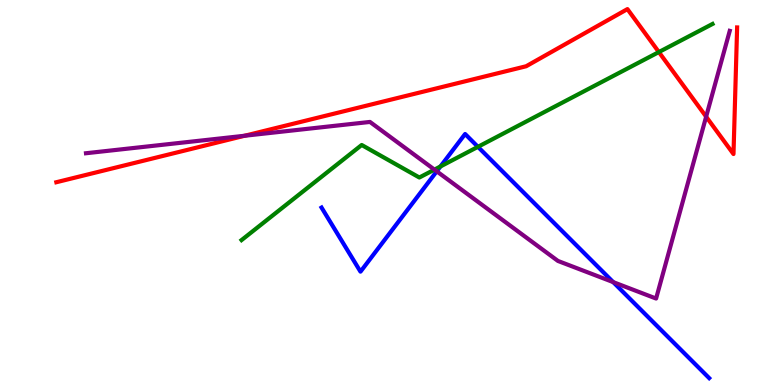[{'lines': ['blue', 'red'], 'intersections': []}, {'lines': ['green', 'red'], 'intersections': [{'x': 8.5, 'y': 8.65}]}, {'lines': ['purple', 'red'], 'intersections': [{'x': 3.16, 'y': 6.47}, {'x': 9.11, 'y': 6.97}]}, {'lines': ['blue', 'green'], 'intersections': [{'x': 5.68, 'y': 5.68}, {'x': 6.17, 'y': 6.19}]}, {'lines': ['blue', 'purple'], 'intersections': [{'x': 5.64, 'y': 5.55}, {'x': 7.91, 'y': 2.67}]}, {'lines': ['green', 'purple'], 'intersections': [{'x': 5.61, 'y': 5.59}]}]